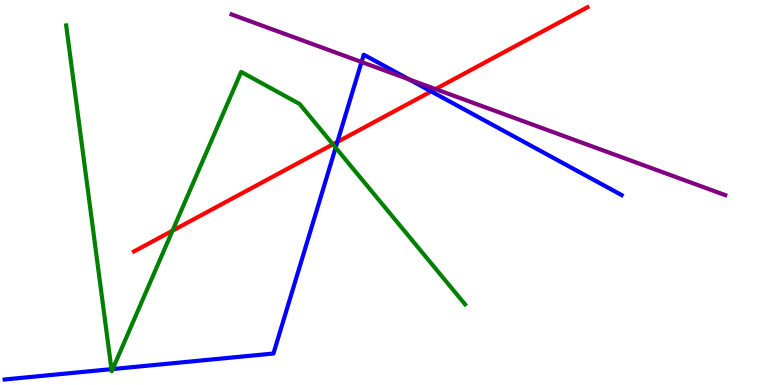[{'lines': ['blue', 'red'], 'intersections': [{'x': 4.35, 'y': 6.31}, {'x': 5.56, 'y': 7.63}]}, {'lines': ['green', 'red'], 'intersections': [{'x': 2.23, 'y': 4.01}, {'x': 4.3, 'y': 6.25}]}, {'lines': ['purple', 'red'], 'intersections': [{'x': 5.62, 'y': 7.69}]}, {'lines': ['blue', 'green'], 'intersections': [{'x': 1.44, 'y': 0.411}, {'x': 1.45, 'y': 0.414}, {'x': 4.33, 'y': 6.17}]}, {'lines': ['blue', 'purple'], 'intersections': [{'x': 4.66, 'y': 8.39}, {'x': 5.28, 'y': 7.94}]}, {'lines': ['green', 'purple'], 'intersections': []}]